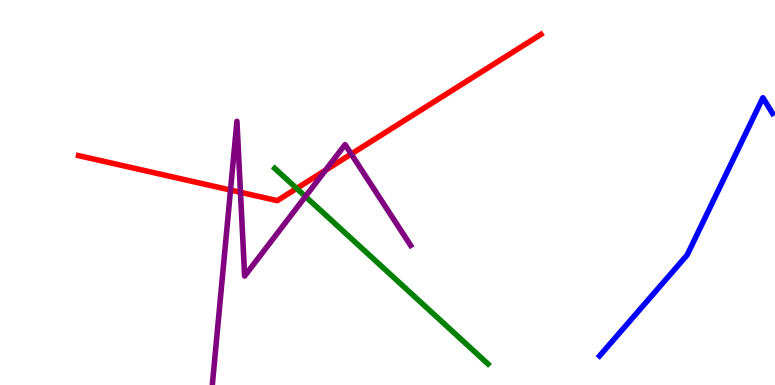[{'lines': ['blue', 'red'], 'intersections': []}, {'lines': ['green', 'red'], 'intersections': [{'x': 3.83, 'y': 5.11}]}, {'lines': ['purple', 'red'], 'intersections': [{'x': 2.97, 'y': 5.06}, {'x': 3.1, 'y': 5.01}, {'x': 4.2, 'y': 5.58}, {'x': 4.53, 'y': 6.0}]}, {'lines': ['blue', 'green'], 'intersections': []}, {'lines': ['blue', 'purple'], 'intersections': []}, {'lines': ['green', 'purple'], 'intersections': [{'x': 3.94, 'y': 4.9}]}]